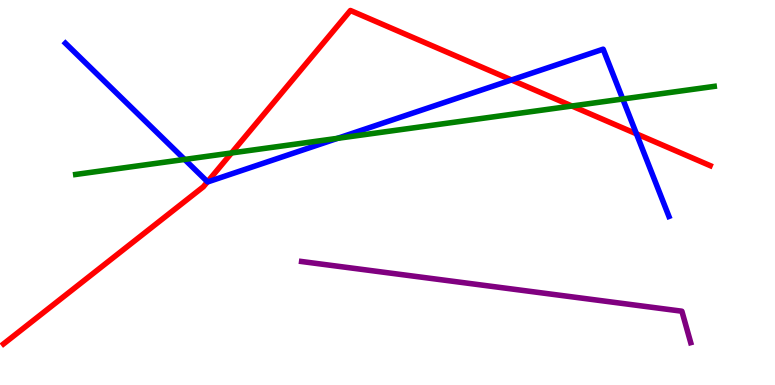[{'lines': ['blue', 'red'], 'intersections': [{'x': 2.68, 'y': 5.28}, {'x': 6.6, 'y': 7.92}, {'x': 8.21, 'y': 6.52}]}, {'lines': ['green', 'red'], 'intersections': [{'x': 2.99, 'y': 6.03}, {'x': 7.38, 'y': 7.25}]}, {'lines': ['purple', 'red'], 'intersections': []}, {'lines': ['blue', 'green'], 'intersections': [{'x': 2.38, 'y': 5.86}, {'x': 4.36, 'y': 6.41}, {'x': 8.04, 'y': 7.43}]}, {'lines': ['blue', 'purple'], 'intersections': []}, {'lines': ['green', 'purple'], 'intersections': []}]